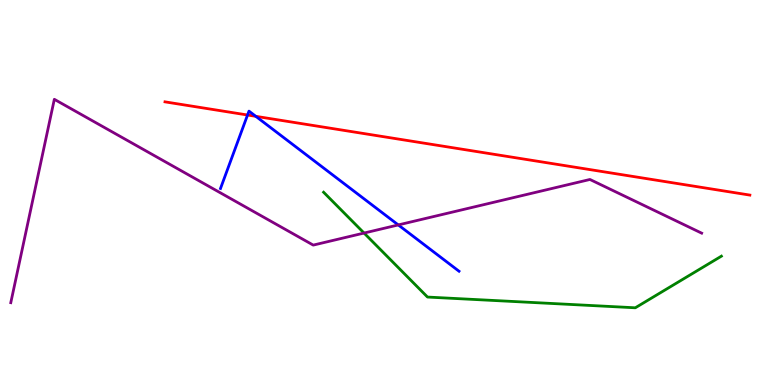[{'lines': ['blue', 'red'], 'intersections': [{'x': 3.19, 'y': 7.01}, {'x': 3.3, 'y': 6.98}]}, {'lines': ['green', 'red'], 'intersections': []}, {'lines': ['purple', 'red'], 'intersections': []}, {'lines': ['blue', 'green'], 'intersections': []}, {'lines': ['blue', 'purple'], 'intersections': [{'x': 5.14, 'y': 4.16}]}, {'lines': ['green', 'purple'], 'intersections': [{'x': 4.7, 'y': 3.95}]}]